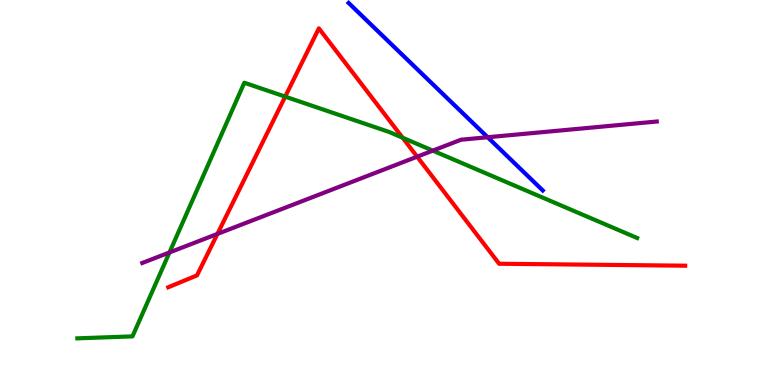[{'lines': ['blue', 'red'], 'intersections': []}, {'lines': ['green', 'red'], 'intersections': [{'x': 3.68, 'y': 7.49}, {'x': 5.2, 'y': 6.42}]}, {'lines': ['purple', 'red'], 'intersections': [{'x': 2.81, 'y': 3.92}, {'x': 5.38, 'y': 5.93}]}, {'lines': ['blue', 'green'], 'intersections': []}, {'lines': ['blue', 'purple'], 'intersections': [{'x': 6.29, 'y': 6.44}]}, {'lines': ['green', 'purple'], 'intersections': [{'x': 2.19, 'y': 3.44}, {'x': 5.58, 'y': 6.09}]}]